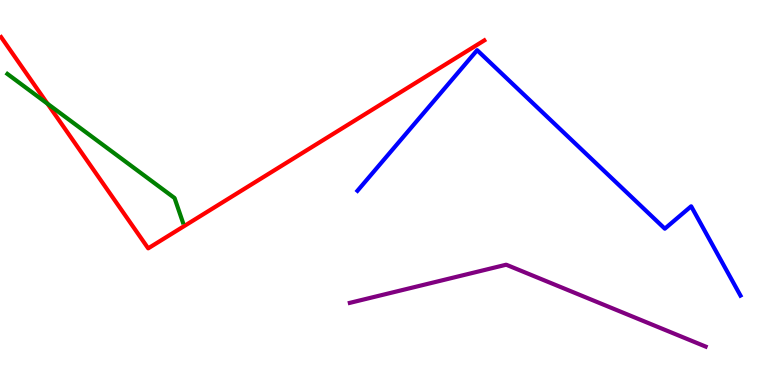[{'lines': ['blue', 'red'], 'intersections': []}, {'lines': ['green', 'red'], 'intersections': [{'x': 0.613, 'y': 7.31}]}, {'lines': ['purple', 'red'], 'intersections': []}, {'lines': ['blue', 'green'], 'intersections': []}, {'lines': ['blue', 'purple'], 'intersections': []}, {'lines': ['green', 'purple'], 'intersections': []}]